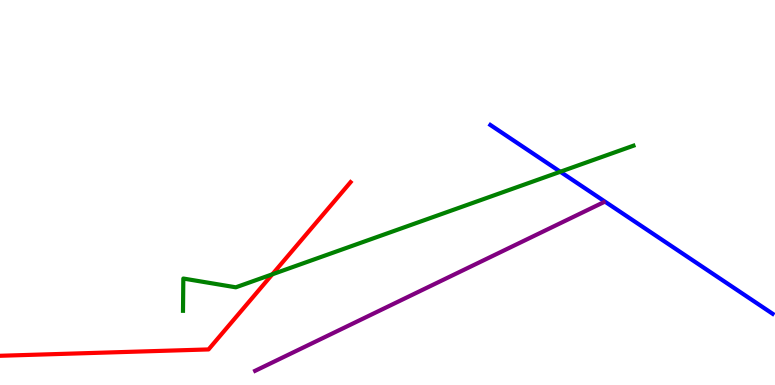[{'lines': ['blue', 'red'], 'intersections': []}, {'lines': ['green', 'red'], 'intersections': [{'x': 3.51, 'y': 2.88}]}, {'lines': ['purple', 'red'], 'intersections': []}, {'lines': ['blue', 'green'], 'intersections': [{'x': 7.23, 'y': 5.54}]}, {'lines': ['blue', 'purple'], 'intersections': []}, {'lines': ['green', 'purple'], 'intersections': []}]